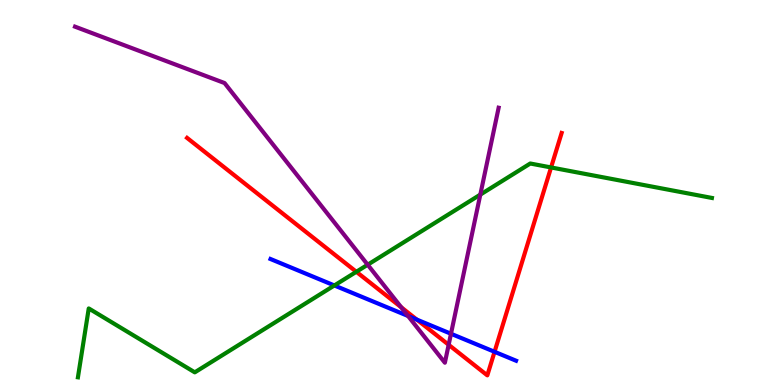[{'lines': ['blue', 'red'], 'intersections': [{'x': 5.38, 'y': 1.7}, {'x': 6.38, 'y': 0.862}]}, {'lines': ['green', 'red'], 'intersections': [{'x': 4.6, 'y': 2.94}, {'x': 7.11, 'y': 5.65}]}, {'lines': ['purple', 'red'], 'intersections': [{'x': 5.18, 'y': 2.02}, {'x': 5.79, 'y': 1.04}]}, {'lines': ['blue', 'green'], 'intersections': [{'x': 4.31, 'y': 2.59}]}, {'lines': ['blue', 'purple'], 'intersections': [{'x': 5.27, 'y': 1.79}, {'x': 5.82, 'y': 1.33}]}, {'lines': ['green', 'purple'], 'intersections': [{'x': 4.74, 'y': 3.12}, {'x': 6.2, 'y': 4.95}]}]